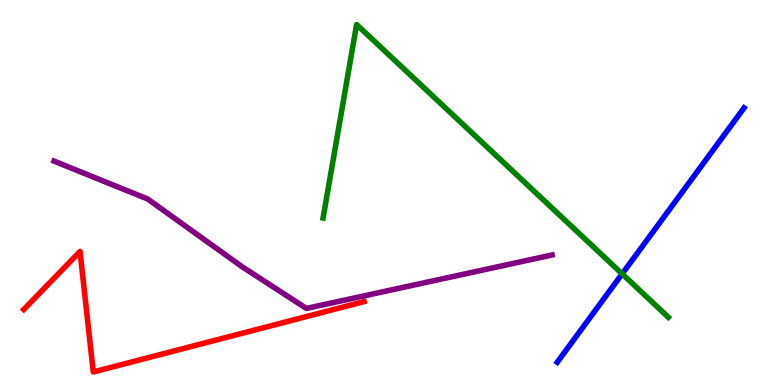[{'lines': ['blue', 'red'], 'intersections': []}, {'lines': ['green', 'red'], 'intersections': []}, {'lines': ['purple', 'red'], 'intersections': []}, {'lines': ['blue', 'green'], 'intersections': [{'x': 8.03, 'y': 2.89}]}, {'lines': ['blue', 'purple'], 'intersections': []}, {'lines': ['green', 'purple'], 'intersections': []}]